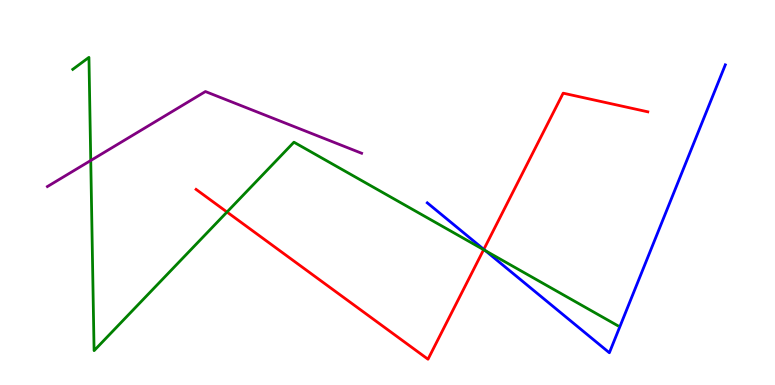[{'lines': ['blue', 'red'], 'intersections': [{'x': 6.24, 'y': 3.52}]}, {'lines': ['green', 'red'], 'intersections': [{'x': 2.93, 'y': 4.49}, {'x': 6.24, 'y': 3.51}]}, {'lines': ['purple', 'red'], 'intersections': []}, {'lines': ['blue', 'green'], 'intersections': [{'x': 6.26, 'y': 3.49}]}, {'lines': ['blue', 'purple'], 'intersections': []}, {'lines': ['green', 'purple'], 'intersections': [{'x': 1.17, 'y': 5.83}]}]